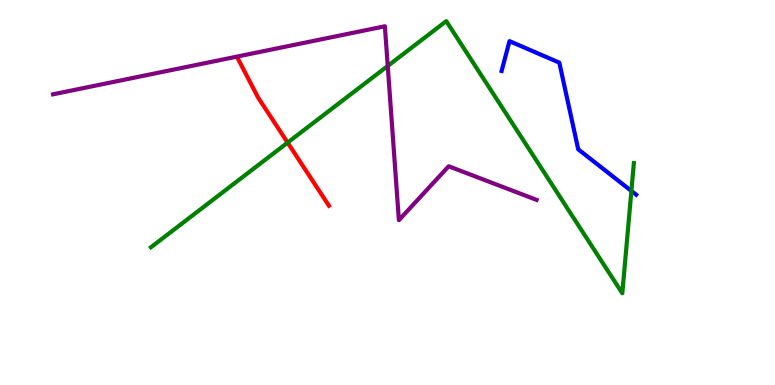[{'lines': ['blue', 'red'], 'intersections': []}, {'lines': ['green', 'red'], 'intersections': [{'x': 3.71, 'y': 6.3}]}, {'lines': ['purple', 'red'], 'intersections': []}, {'lines': ['blue', 'green'], 'intersections': [{'x': 8.15, 'y': 5.04}]}, {'lines': ['blue', 'purple'], 'intersections': []}, {'lines': ['green', 'purple'], 'intersections': [{'x': 5.0, 'y': 8.29}]}]